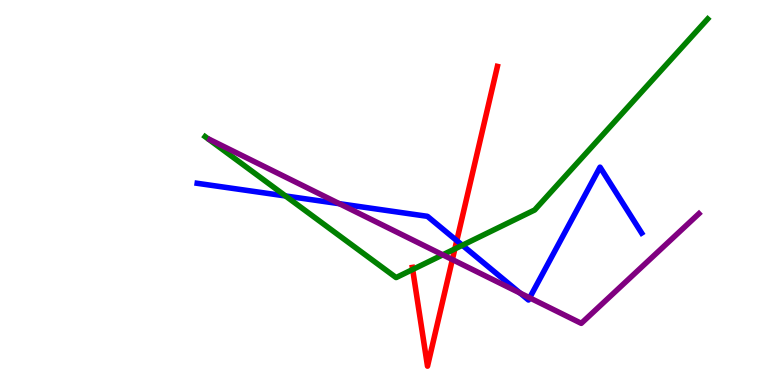[{'lines': ['blue', 'red'], 'intersections': [{'x': 5.89, 'y': 3.75}]}, {'lines': ['green', 'red'], 'intersections': [{'x': 5.32, 'y': 3.0}, {'x': 5.87, 'y': 3.53}]}, {'lines': ['purple', 'red'], 'intersections': [{'x': 5.84, 'y': 3.26}]}, {'lines': ['blue', 'green'], 'intersections': [{'x': 3.68, 'y': 4.91}, {'x': 5.97, 'y': 3.63}]}, {'lines': ['blue', 'purple'], 'intersections': [{'x': 4.38, 'y': 4.71}, {'x': 6.71, 'y': 2.39}, {'x': 6.83, 'y': 2.26}]}, {'lines': ['green', 'purple'], 'intersections': [{'x': 5.71, 'y': 3.38}]}]